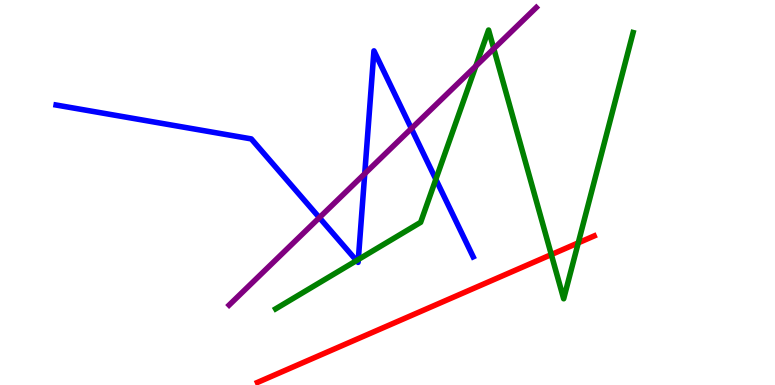[{'lines': ['blue', 'red'], 'intersections': []}, {'lines': ['green', 'red'], 'intersections': [{'x': 7.11, 'y': 3.39}, {'x': 7.46, 'y': 3.69}]}, {'lines': ['purple', 'red'], 'intersections': []}, {'lines': ['blue', 'green'], 'intersections': [{'x': 4.6, 'y': 3.23}, {'x': 4.62, 'y': 3.26}, {'x': 5.62, 'y': 5.34}]}, {'lines': ['blue', 'purple'], 'intersections': [{'x': 4.12, 'y': 4.35}, {'x': 4.71, 'y': 5.49}, {'x': 5.31, 'y': 6.66}]}, {'lines': ['green', 'purple'], 'intersections': [{'x': 6.14, 'y': 8.28}, {'x': 6.37, 'y': 8.74}]}]